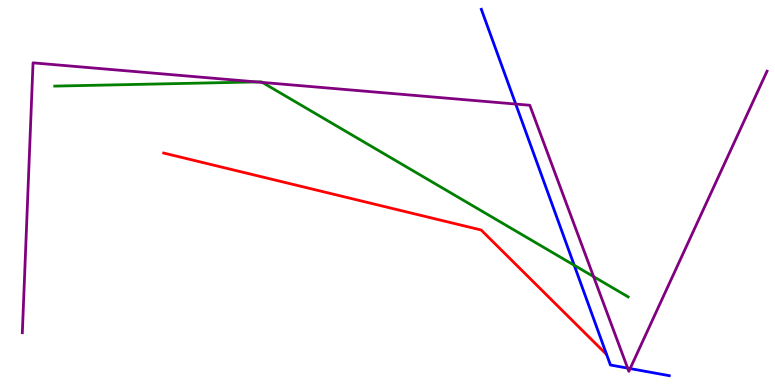[{'lines': ['blue', 'red'], 'intersections': []}, {'lines': ['green', 'red'], 'intersections': []}, {'lines': ['purple', 'red'], 'intersections': []}, {'lines': ['blue', 'green'], 'intersections': [{'x': 7.41, 'y': 3.11}]}, {'lines': ['blue', 'purple'], 'intersections': [{'x': 6.65, 'y': 7.3}, {'x': 8.1, 'y': 0.438}, {'x': 8.13, 'y': 0.427}]}, {'lines': ['green', 'purple'], 'intersections': [{'x': 3.31, 'y': 7.87}, {'x': 3.39, 'y': 7.86}, {'x': 7.66, 'y': 2.82}]}]